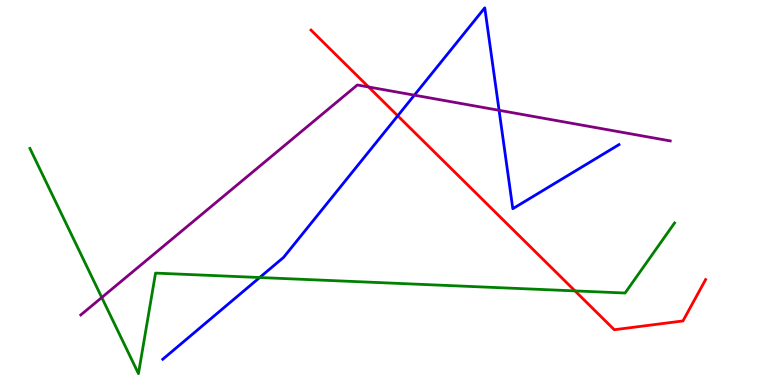[{'lines': ['blue', 'red'], 'intersections': [{'x': 5.13, 'y': 6.99}]}, {'lines': ['green', 'red'], 'intersections': [{'x': 7.42, 'y': 2.44}]}, {'lines': ['purple', 'red'], 'intersections': [{'x': 4.76, 'y': 7.74}]}, {'lines': ['blue', 'green'], 'intersections': [{'x': 3.35, 'y': 2.79}]}, {'lines': ['blue', 'purple'], 'intersections': [{'x': 5.35, 'y': 7.53}, {'x': 6.44, 'y': 7.13}]}, {'lines': ['green', 'purple'], 'intersections': [{'x': 1.31, 'y': 2.27}]}]